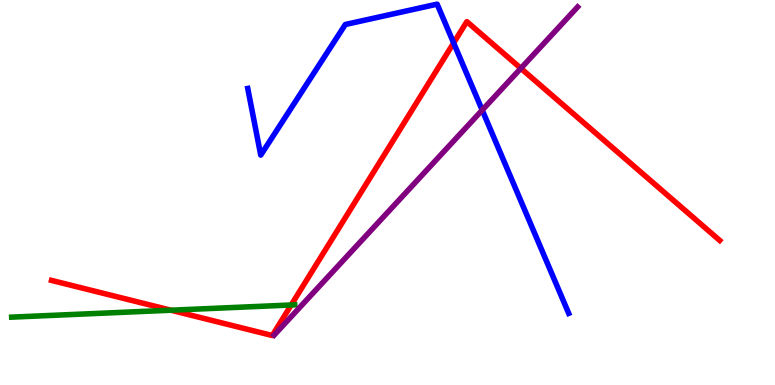[{'lines': ['blue', 'red'], 'intersections': [{'x': 5.85, 'y': 8.88}]}, {'lines': ['green', 'red'], 'intersections': [{'x': 2.21, 'y': 1.94}, {'x': 3.76, 'y': 2.08}]}, {'lines': ['purple', 'red'], 'intersections': [{'x': 6.72, 'y': 8.22}]}, {'lines': ['blue', 'green'], 'intersections': []}, {'lines': ['blue', 'purple'], 'intersections': [{'x': 6.22, 'y': 7.14}]}, {'lines': ['green', 'purple'], 'intersections': []}]